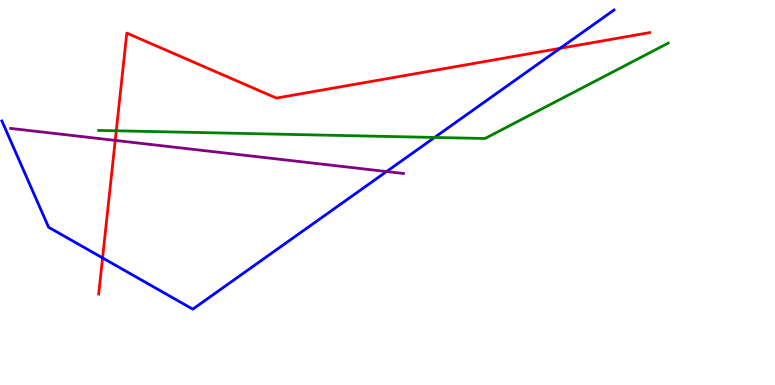[{'lines': ['blue', 'red'], 'intersections': [{'x': 1.32, 'y': 3.3}, {'x': 7.23, 'y': 8.74}]}, {'lines': ['green', 'red'], 'intersections': [{'x': 1.5, 'y': 6.6}]}, {'lines': ['purple', 'red'], 'intersections': [{'x': 1.49, 'y': 6.35}]}, {'lines': ['blue', 'green'], 'intersections': [{'x': 5.61, 'y': 6.43}]}, {'lines': ['blue', 'purple'], 'intersections': [{'x': 4.99, 'y': 5.54}]}, {'lines': ['green', 'purple'], 'intersections': []}]